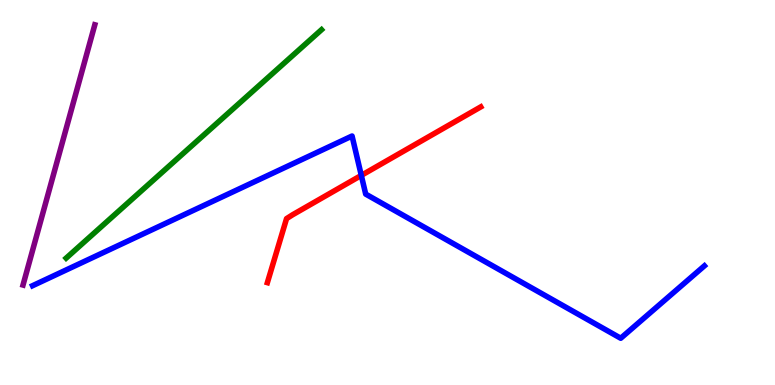[{'lines': ['blue', 'red'], 'intersections': [{'x': 4.66, 'y': 5.44}]}, {'lines': ['green', 'red'], 'intersections': []}, {'lines': ['purple', 'red'], 'intersections': []}, {'lines': ['blue', 'green'], 'intersections': []}, {'lines': ['blue', 'purple'], 'intersections': []}, {'lines': ['green', 'purple'], 'intersections': []}]